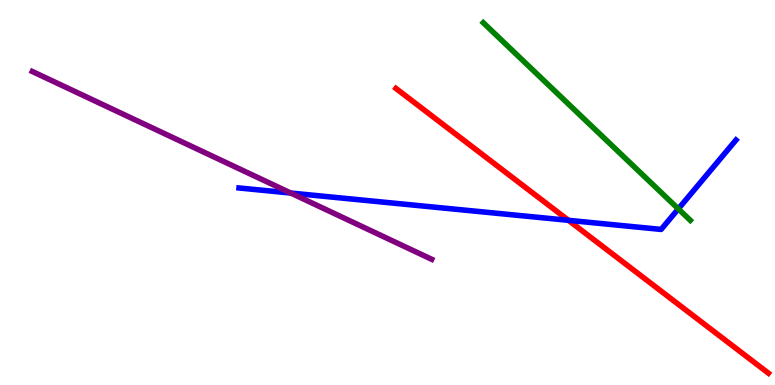[{'lines': ['blue', 'red'], 'intersections': [{'x': 7.34, 'y': 4.28}]}, {'lines': ['green', 'red'], 'intersections': []}, {'lines': ['purple', 'red'], 'intersections': []}, {'lines': ['blue', 'green'], 'intersections': [{'x': 8.75, 'y': 4.57}]}, {'lines': ['blue', 'purple'], 'intersections': [{'x': 3.75, 'y': 4.99}]}, {'lines': ['green', 'purple'], 'intersections': []}]